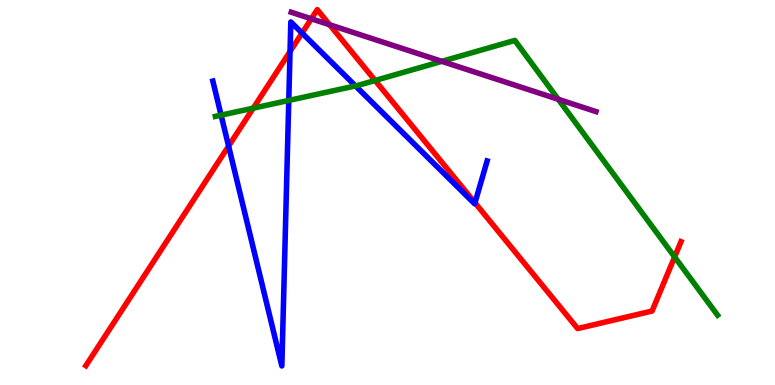[{'lines': ['blue', 'red'], 'intersections': [{'x': 2.95, 'y': 6.21}, {'x': 3.74, 'y': 8.66}, {'x': 3.9, 'y': 9.14}, {'x': 6.13, 'y': 4.73}]}, {'lines': ['green', 'red'], 'intersections': [{'x': 3.27, 'y': 7.19}, {'x': 4.84, 'y': 7.91}, {'x': 8.7, 'y': 3.33}]}, {'lines': ['purple', 'red'], 'intersections': [{'x': 4.02, 'y': 9.51}, {'x': 4.25, 'y': 9.36}]}, {'lines': ['blue', 'green'], 'intersections': [{'x': 2.85, 'y': 7.01}, {'x': 3.73, 'y': 7.39}, {'x': 4.59, 'y': 7.77}]}, {'lines': ['blue', 'purple'], 'intersections': []}, {'lines': ['green', 'purple'], 'intersections': [{'x': 5.7, 'y': 8.41}, {'x': 7.2, 'y': 7.42}]}]